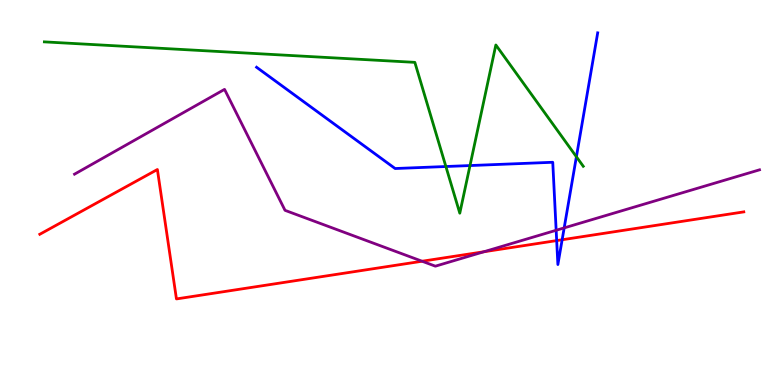[{'lines': ['blue', 'red'], 'intersections': [{'x': 7.18, 'y': 3.75}, {'x': 7.25, 'y': 3.77}]}, {'lines': ['green', 'red'], 'intersections': []}, {'lines': ['purple', 'red'], 'intersections': [{'x': 5.45, 'y': 3.21}, {'x': 6.24, 'y': 3.46}]}, {'lines': ['blue', 'green'], 'intersections': [{'x': 5.75, 'y': 5.67}, {'x': 6.06, 'y': 5.7}, {'x': 7.44, 'y': 5.93}]}, {'lines': ['blue', 'purple'], 'intersections': [{'x': 7.18, 'y': 4.02}, {'x': 7.28, 'y': 4.08}]}, {'lines': ['green', 'purple'], 'intersections': []}]